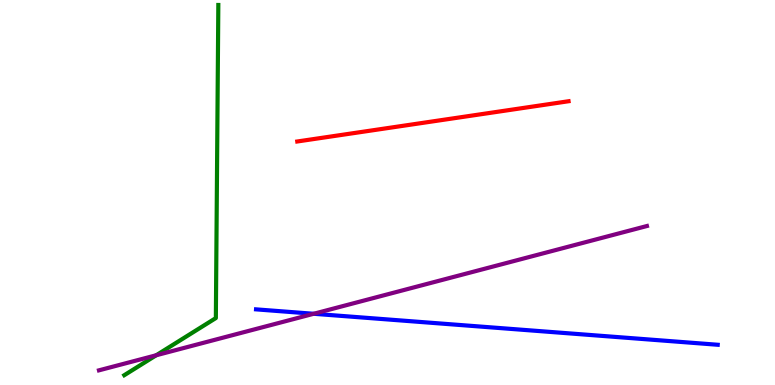[{'lines': ['blue', 'red'], 'intersections': []}, {'lines': ['green', 'red'], 'intersections': []}, {'lines': ['purple', 'red'], 'intersections': []}, {'lines': ['blue', 'green'], 'intersections': []}, {'lines': ['blue', 'purple'], 'intersections': [{'x': 4.05, 'y': 1.85}]}, {'lines': ['green', 'purple'], 'intersections': [{'x': 2.02, 'y': 0.773}]}]